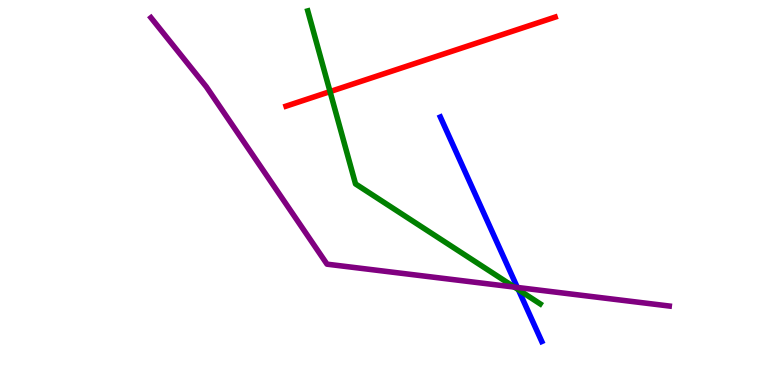[{'lines': ['blue', 'red'], 'intersections': []}, {'lines': ['green', 'red'], 'intersections': [{'x': 4.26, 'y': 7.62}]}, {'lines': ['purple', 'red'], 'intersections': []}, {'lines': ['blue', 'green'], 'intersections': [{'x': 6.69, 'y': 2.48}]}, {'lines': ['blue', 'purple'], 'intersections': [{'x': 6.68, 'y': 2.53}]}, {'lines': ['green', 'purple'], 'intersections': [{'x': 6.64, 'y': 2.54}]}]